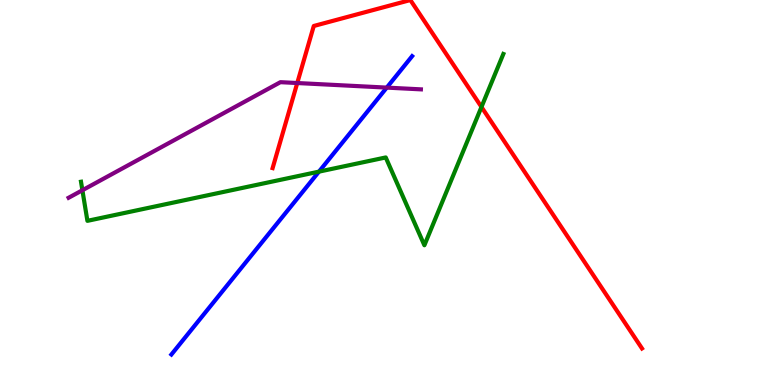[{'lines': ['blue', 'red'], 'intersections': []}, {'lines': ['green', 'red'], 'intersections': [{'x': 6.21, 'y': 7.22}]}, {'lines': ['purple', 'red'], 'intersections': [{'x': 3.84, 'y': 7.84}]}, {'lines': ['blue', 'green'], 'intersections': [{'x': 4.12, 'y': 5.54}]}, {'lines': ['blue', 'purple'], 'intersections': [{'x': 4.99, 'y': 7.72}]}, {'lines': ['green', 'purple'], 'intersections': [{'x': 1.06, 'y': 5.06}]}]